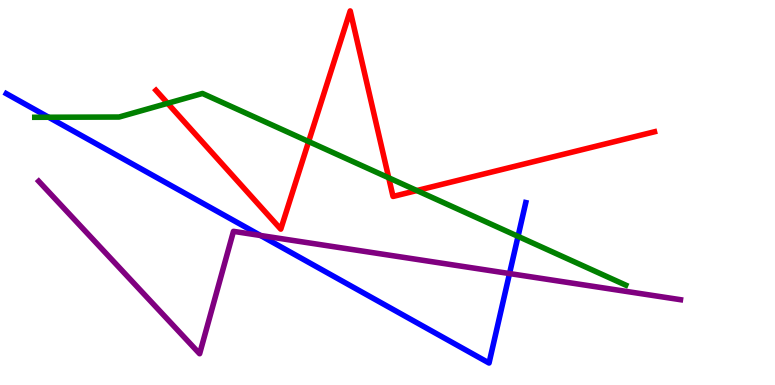[{'lines': ['blue', 'red'], 'intersections': []}, {'lines': ['green', 'red'], 'intersections': [{'x': 2.16, 'y': 7.32}, {'x': 3.98, 'y': 6.32}, {'x': 5.02, 'y': 5.38}, {'x': 5.38, 'y': 5.05}]}, {'lines': ['purple', 'red'], 'intersections': []}, {'lines': ['blue', 'green'], 'intersections': [{'x': 0.628, 'y': 6.95}, {'x': 6.68, 'y': 3.86}]}, {'lines': ['blue', 'purple'], 'intersections': [{'x': 3.36, 'y': 3.88}, {'x': 6.57, 'y': 2.89}]}, {'lines': ['green', 'purple'], 'intersections': []}]